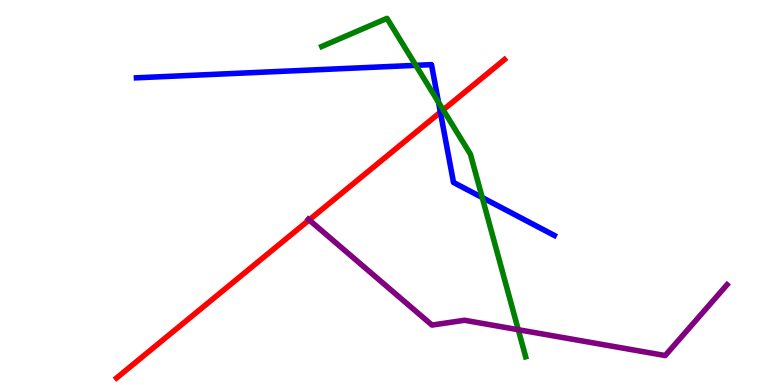[{'lines': ['blue', 'red'], 'intersections': [{'x': 5.68, 'y': 7.09}]}, {'lines': ['green', 'red'], 'intersections': [{'x': 5.72, 'y': 7.15}]}, {'lines': ['purple', 'red'], 'intersections': [{'x': 3.99, 'y': 4.29}]}, {'lines': ['blue', 'green'], 'intersections': [{'x': 5.37, 'y': 8.3}, {'x': 5.66, 'y': 7.34}, {'x': 6.22, 'y': 4.87}]}, {'lines': ['blue', 'purple'], 'intersections': []}, {'lines': ['green', 'purple'], 'intersections': [{'x': 6.69, 'y': 1.44}]}]